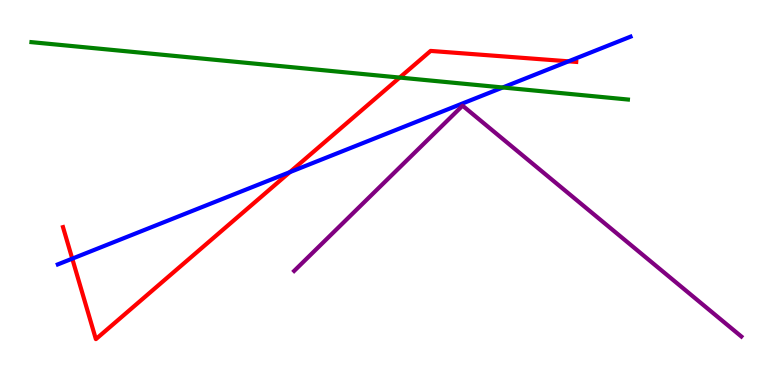[{'lines': ['blue', 'red'], 'intersections': [{'x': 0.932, 'y': 3.28}, {'x': 3.74, 'y': 5.53}, {'x': 7.34, 'y': 8.41}]}, {'lines': ['green', 'red'], 'intersections': [{'x': 5.16, 'y': 7.99}]}, {'lines': ['purple', 'red'], 'intersections': []}, {'lines': ['blue', 'green'], 'intersections': [{'x': 6.49, 'y': 7.73}]}, {'lines': ['blue', 'purple'], 'intersections': []}, {'lines': ['green', 'purple'], 'intersections': []}]